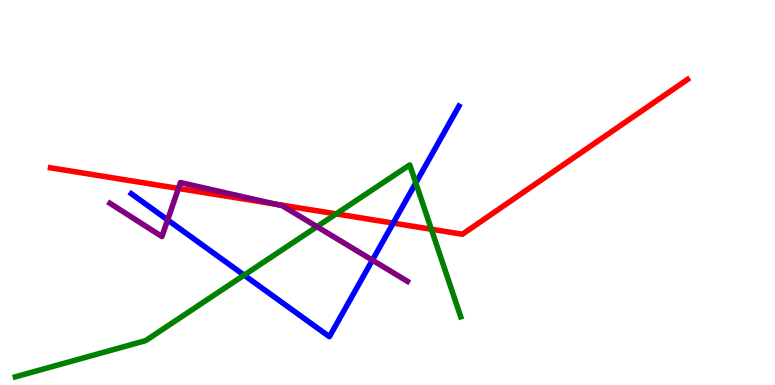[{'lines': ['blue', 'red'], 'intersections': [{'x': 5.07, 'y': 4.21}]}, {'lines': ['green', 'red'], 'intersections': [{'x': 4.34, 'y': 4.44}, {'x': 5.57, 'y': 4.05}]}, {'lines': ['purple', 'red'], 'intersections': [{'x': 2.3, 'y': 5.11}, {'x': 3.54, 'y': 4.7}]}, {'lines': ['blue', 'green'], 'intersections': [{'x': 3.15, 'y': 2.85}, {'x': 5.37, 'y': 5.25}]}, {'lines': ['blue', 'purple'], 'intersections': [{'x': 2.16, 'y': 4.29}, {'x': 4.81, 'y': 3.24}]}, {'lines': ['green', 'purple'], 'intersections': [{'x': 4.09, 'y': 4.11}]}]